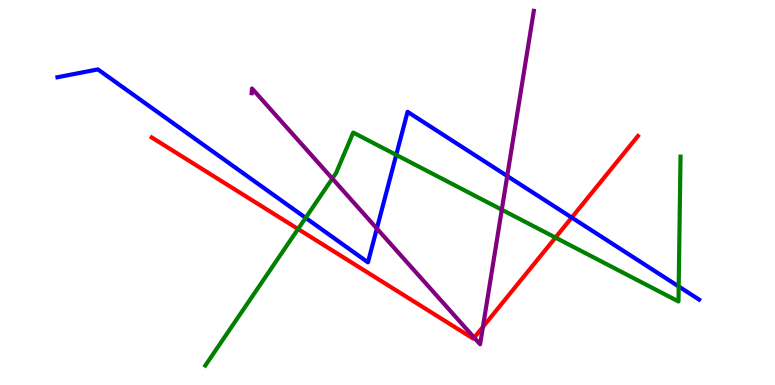[{'lines': ['blue', 'red'], 'intersections': [{'x': 7.38, 'y': 4.35}]}, {'lines': ['green', 'red'], 'intersections': [{'x': 3.85, 'y': 4.05}, {'x': 7.17, 'y': 3.83}]}, {'lines': ['purple', 'red'], 'intersections': [{'x': 6.12, 'y': 1.23}, {'x': 6.23, 'y': 1.51}]}, {'lines': ['blue', 'green'], 'intersections': [{'x': 3.94, 'y': 4.34}, {'x': 5.11, 'y': 5.98}, {'x': 8.76, 'y': 2.56}]}, {'lines': ['blue', 'purple'], 'intersections': [{'x': 4.86, 'y': 4.06}, {'x': 6.54, 'y': 5.43}]}, {'lines': ['green', 'purple'], 'intersections': [{'x': 4.29, 'y': 5.36}, {'x': 6.47, 'y': 4.55}]}]